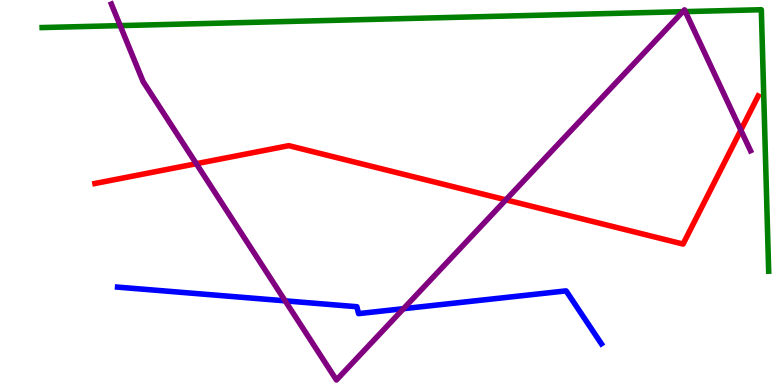[{'lines': ['blue', 'red'], 'intersections': []}, {'lines': ['green', 'red'], 'intersections': []}, {'lines': ['purple', 'red'], 'intersections': [{'x': 2.53, 'y': 5.75}, {'x': 6.53, 'y': 4.81}, {'x': 9.56, 'y': 6.62}]}, {'lines': ['blue', 'green'], 'intersections': []}, {'lines': ['blue', 'purple'], 'intersections': [{'x': 3.68, 'y': 2.19}, {'x': 5.21, 'y': 1.98}]}, {'lines': ['green', 'purple'], 'intersections': [{'x': 1.55, 'y': 9.33}, {'x': 8.81, 'y': 9.7}, {'x': 8.84, 'y': 9.7}]}]